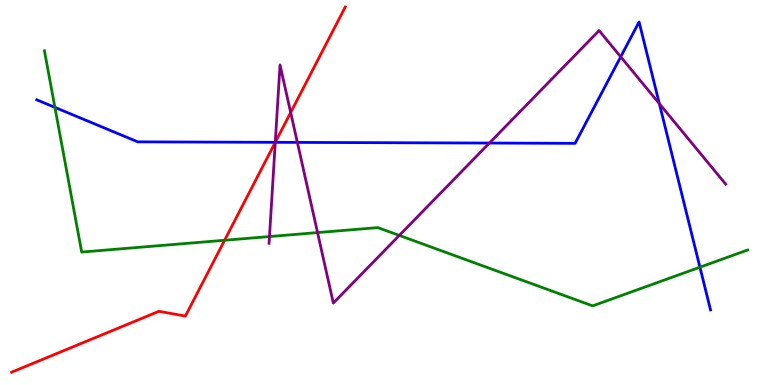[{'lines': ['blue', 'red'], 'intersections': [{'x': 3.55, 'y': 6.3}]}, {'lines': ['green', 'red'], 'intersections': [{'x': 2.9, 'y': 3.76}]}, {'lines': ['purple', 'red'], 'intersections': [{'x': 3.55, 'y': 6.3}, {'x': 3.75, 'y': 7.08}]}, {'lines': ['blue', 'green'], 'intersections': [{'x': 0.708, 'y': 7.21}, {'x': 9.03, 'y': 3.06}]}, {'lines': ['blue', 'purple'], 'intersections': [{'x': 3.55, 'y': 6.3}, {'x': 3.84, 'y': 6.3}, {'x': 6.31, 'y': 6.28}, {'x': 8.01, 'y': 8.52}, {'x': 8.51, 'y': 7.31}]}, {'lines': ['green', 'purple'], 'intersections': [{'x': 3.48, 'y': 3.86}, {'x': 4.1, 'y': 3.96}, {'x': 5.15, 'y': 3.89}]}]